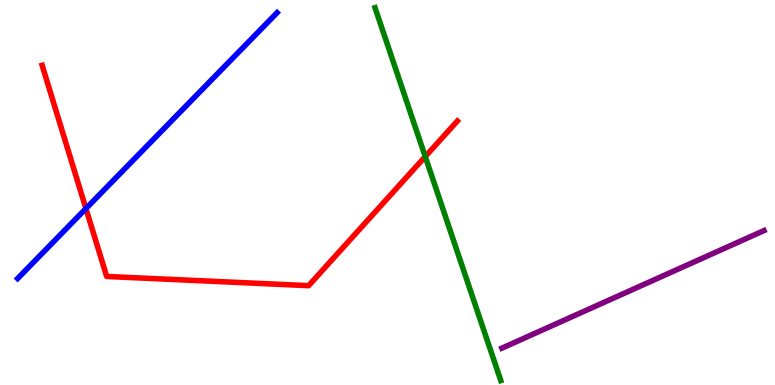[{'lines': ['blue', 'red'], 'intersections': [{'x': 1.11, 'y': 4.58}]}, {'lines': ['green', 'red'], 'intersections': [{'x': 5.49, 'y': 5.93}]}, {'lines': ['purple', 'red'], 'intersections': []}, {'lines': ['blue', 'green'], 'intersections': []}, {'lines': ['blue', 'purple'], 'intersections': []}, {'lines': ['green', 'purple'], 'intersections': []}]